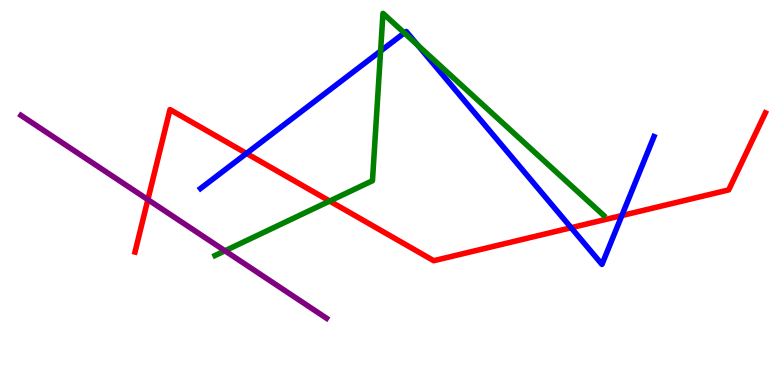[{'lines': ['blue', 'red'], 'intersections': [{'x': 3.18, 'y': 6.02}, {'x': 7.37, 'y': 4.09}, {'x': 8.02, 'y': 4.4}]}, {'lines': ['green', 'red'], 'intersections': [{'x': 4.25, 'y': 4.78}]}, {'lines': ['purple', 'red'], 'intersections': [{'x': 1.91, 'y': 4.81}]}, {'lines': ['blue', 'green'], 'intersections': [{'x': 4.91, 'y': 8.67}, {'x': 5.22, 'y': 9.14}, {'x': 5.39, 'y': 8.83}]}, {'lines': ['blue', 'purple'], 'intersections': []}, {'lines': ['green', 'purple'], 'intersections': [{'x': 2.9, 'y': 3.49}]}]